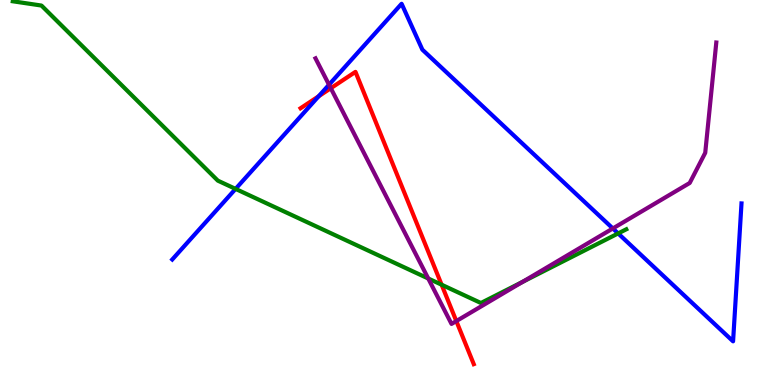[{'lines': ['blue', 'red'], 'intersections': [{'x': 4.11, 'y': 7.5}]}, {'lines': ['green', 'red'], 'intersections': [{'x': 5.7, 'y': 2.6}]}, {'lines': ['purple', 'red'], 'intersections': [{'x': 4.27, 'y': 7.71}, {'x': 5.89, 'y': 1.66}]}, {'lines': ['blue', 'green'], 'intersections': [{'x': 3.04, 'y': 5.09}, {'x': 7.98, 'y': 3.94}]}, {'lines': ['blue', 'purple'], 'intersections': [{'x': 4.25, 'y': 7.8}, {'x': 7.91, 'y': 4.07}]}, {'lines': ['green', 'purple'], 'intersections': [{'x': 5.53, 'y': 2.77}, {'x': 6.74, 'y': 2.68}]}]